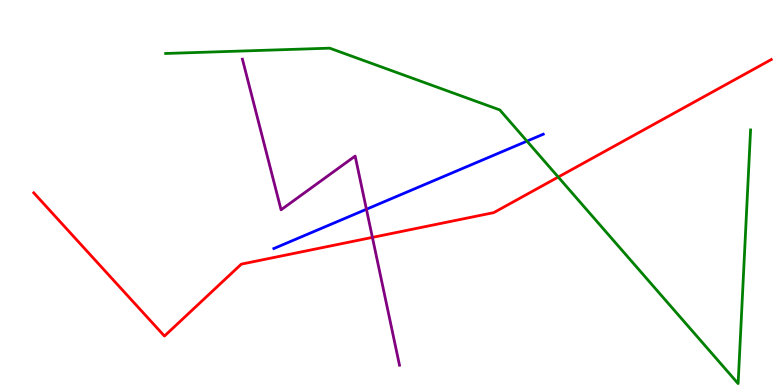[{'lines': ['blue', 'red'], 'intersections': []}, {'lines': ['green', 'red'], 'intersections': [{'x': 7.2, 'y': 5.4}]}, {'lines': ['purple', 'red'], 'intersections': [{'x': 4.81, 'y': 3.83}]}, {'lines': ['blue', 'green'], 'intersections': [{'x': 6.8, 'y': 6.33}]}, {'lines': ['blue', 'purple'], 'intersections': [{'x': 4.73, 'y': 4.57}]}, {'lines': ['green', 'purple'], 'intersections': []}]